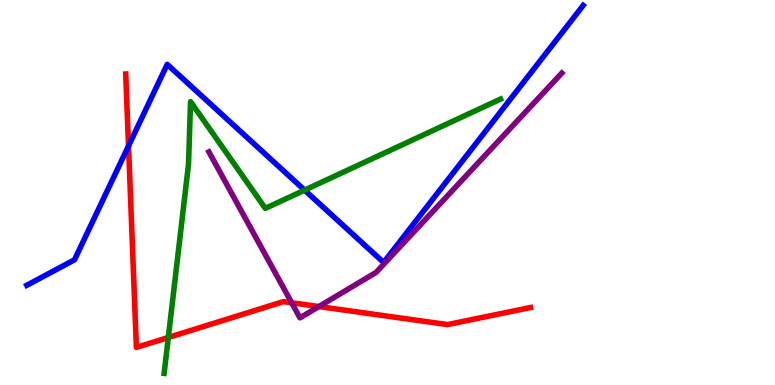[{'lines': ['blue', 'red'], 'intersections': [{'x': 1.66, 'y': 6.21}]}, {'lines': ['green', 'red'], 'intersections': [{'x': 2.17, 'y': 1.23}]}, {'lines': ['purple', 'red'], 'intersections': [{'x': 3.76, 'y': 2.14}, {'x': 4.11, 'y': 2.04}]}, {'lines': ['blue', 'green'], 'intersections': [{'x': 3.93, 'y': 5.06}]}, {'lines': ['blue', 'purple'], 'intersections': []}, {'lines': ['green', 'purple'], 'intersections': []}]